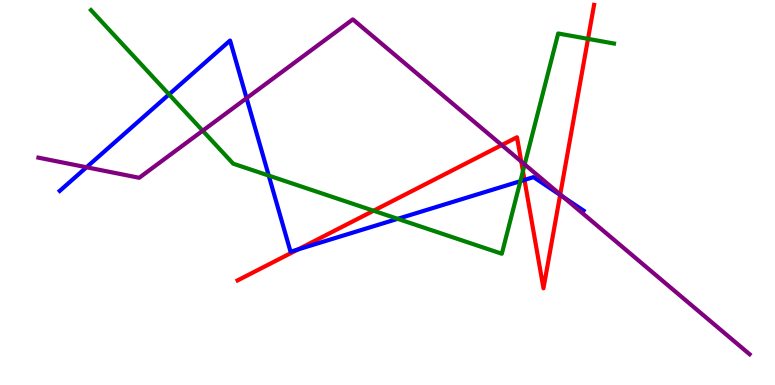[{'lines': ['blue', 'red'], 'intersections': [{'x': 3.85, 'y': 3.52}, {'x': 6.77, 'y': 5.33}, {'x': 7.23, 'y': 4.94}]}, {'lines': ['green', 'red'], 'intersections': [{'x': 4.82, 'y': 4.53}, {'x': 6.75, 'y': 5.55}, {'x': 7.59, 'y': 8.99}]}, {'lines': ['purple', 'red'], 'intersections': [{'x': 6.47, 'y': 6.23}, {'x': 6.73, 'y': 5.8}, {'x': 7.23, 'y': 4.95}]}, {'lines': ['blue', 'green'], 'intersections': [{'x': 2.18, 'y': 7.55}, {'x': 3.47, 'y': 5.44}, {'x': 5.13, 'y': 4.32}, {'x': 6.71, 'y': 5.29}]}, {'lines': ['blue', 'purple'], 'intersections': [{'x': 1.12, 'y': 5.66}, {'x': 3.18, 'y': 7.45}, {'x': 7.27, 'y': 4.88}]}, {'lines': ['green', 'purple'], 'intersections': [{'x': 2.62, 'y': 6.6}, {'x': 6.77, 'y': 5.73}]}]